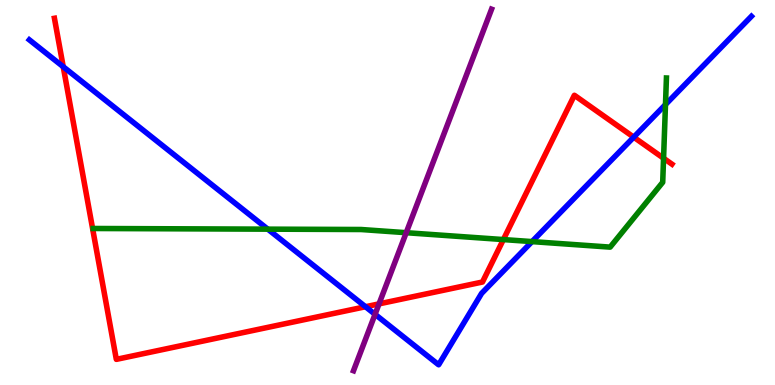[{'lines': ['blue', 'red'], 'intersections': [{'x': 0.816, 'y': 8.27}, {'x': 4.72, 'y': 2.03}, {'x': 8.18, 'y': 6.44}]}, {'lines': ['green', 'red'], 'intersections': [{'x': 6.5, 'y': 3.78}, {'x': 8.56, 'y': 5.89}]}, {'lines': ['purple', 'red'], 'intersections': [{'x': 4.89, 'y': 2.11}]}, {'lines': ['blue', 'green'], 'intersections': [{'x': 3.46, 'y': 4.05}, {'x': 6.86, 'y': 3.72}, {'x': 8.59, 'y': 7.28}]}, {'lines': ['blue', 'purple'], 'intersections': [{'x': 4.84, 'y': 1.84}]}, {'lines': ['green', 'purple'], 'intersections': [{'x': 5.24, 'y': 3.96}]}]